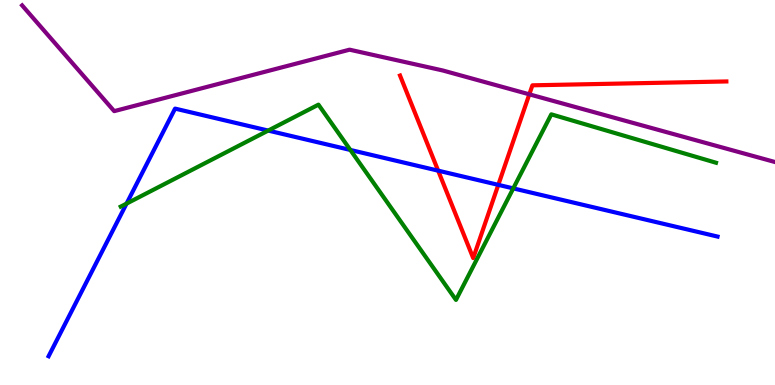[{'lines': ['blue', 'red'], 'intersections': [{'x': 5.65, 'y': 5.57}, {'x': 6.43, 'y': 5.2}]}, {'lines': ['green', 'red'], 'intersections': []}, {'lines': ['purple', 'red'], 'intersections': [{'x': 6.83, 'y': 7.55}]}, {'lines': ['blue', 'green'], 'intersections': [{'x': 1.63, 'y': 4.71}, {'x': 3.46, 'y': 6.61}, {'x': 4.52, 'y': 6.1}, {'x': 6.62, 'y': 5.11}]}, {'lines': ['blue', 'purple'], 'intersections': []}, {'lines': ['green', 'purple'], 'intersections': []}]